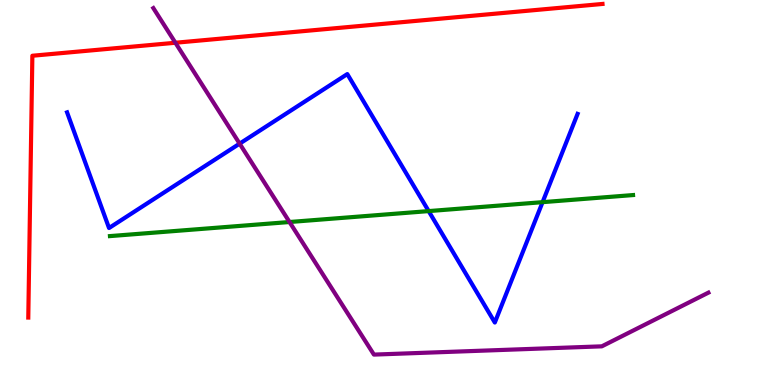[{'lines': ['blue', 'red'], 'intersections': []}, {'lines': ['green', 'red'], 'intersections': []}, {'lines': ['purple', 'red'], 'intersections': [{'x': 2.26, 'y': 8.89}]}, {'lines': ['blue', 'green'], 'intersections': [{'x': 5.53, 'y': 4.52}, {'x': 7.0, 'y': 4.75}]}, {'lines': ['blue', 'purple'], 'intersections': [{'x': 3.09, 'y': 6.27}]}, {'lines': ['green', 'purple'], 'intersections': [{'x': 3.74, 'y': 4.23}]}]